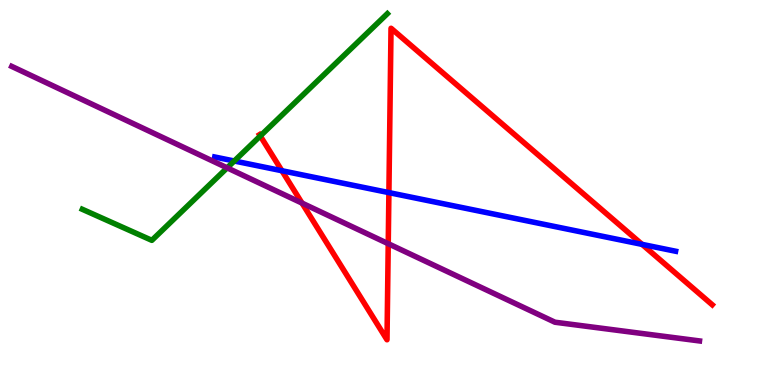[{'lines': ['blue', 'red'], 'intersections': [{'x': 3.64, 'y': 5.57}, {'x': 5.02, 'y': 5.0}, {'x': 8.29, 'y': 3.65}]}, {'lines': ['green', 'red'], 'intersections': [{'x': 3.36, 'y': 6.47}]}, {'lines': ['purple', 'red'], 'intersections': [{'x': 3.9, 'y': 4.72}, {'x': 5.01, 'y': 3.67}]}, {'lines': ['blue', 'green'], 'intersections': [{'x': 3.02, 'y': 5.82}]}, {'lines': ['blue', 'purple'], 'intersections': []}, {'lines': ['green', 'purple'], 'intersections': [{'x': 2.93, 'y': 5.64}]}]